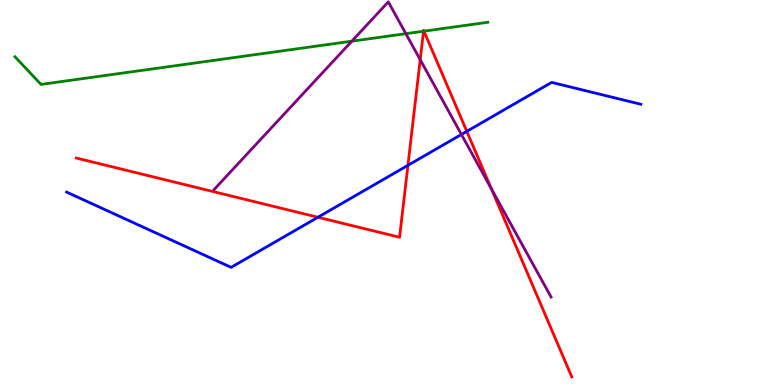[{'lines': ['blue', 'red'], 'intersections': [{'x': 4.1, 'y': 4.36}, {'x': 5.26, 'y': 5.71}, {'x': 6.02, 'y': 6.59}]}, {'lines': ['green', 'red'], 'intersections': [{'x': 5.46, 'y': 9.19}, {'x': 5.47, 'y': 9.19}]}, {'lines': ['purple', 'red'], 'intersections': [{'x': 5.42, 'y': 8.45}, {'x': 6.34, 'y': 5.1}]}, {'lines': ['blue', 'green'], 'intersections': []}, {'lines': ['blue', 'purple'], 'intersections': [{'x': 5.95, 'y': 6.51}]}, {'lines': ['green', 'purple'], 'intersections': [{'x': 4.54, 'y': 8.93}, {'x': 5.24, 'y': 9.13}]}]